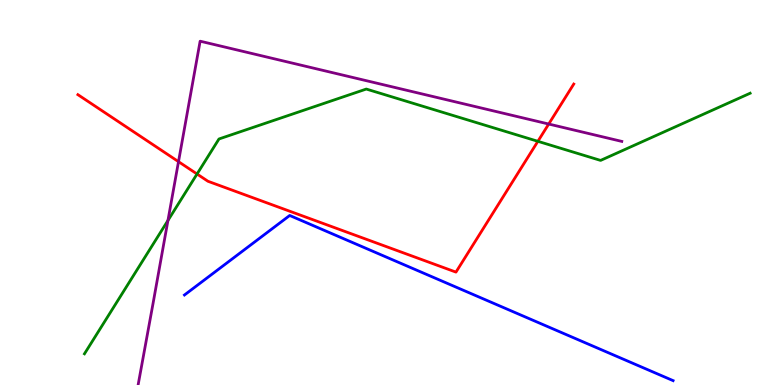[{'lines': ['blue', 'red'], 'intersections': []}, {'lines': ['green', 'red'], 'intersections': [{'x': 2.54, 'y': 5.48}, {'x': 6.94, 'y': 6.33}]}, {'lines': ['purple', 'red'], 'intersections': [{'x': 2.3, 'y': 5.8}, {'x': 7.08, 'y': 6.78}]}, {'lines': ['blue', 'green'], 'intersections': []}, {'lines': ['blue', 'purple'], 'intersections': []}, {'lines': ['green', 'purple'], 'intersections': [{'x': 2.17, 'y': 4.27}]}]